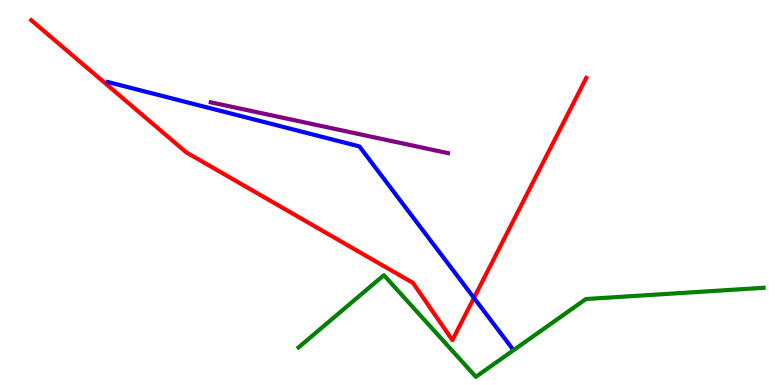[{'lines': ['blue', 'red'], 'intersections': [{'x': 6.12, 'y': 2.26}]}, {'lines': ['green', 'red'], 'intersections': []}, {'lines': ['purple', 'red'], 'intersections': []}, {'lines': ['blue', 'green'], 'intersections': []}, {'lines': ['blue', 'purple'], 'intersections': []}, {'lines': ['green', 'purple'], 'intersections': []}]